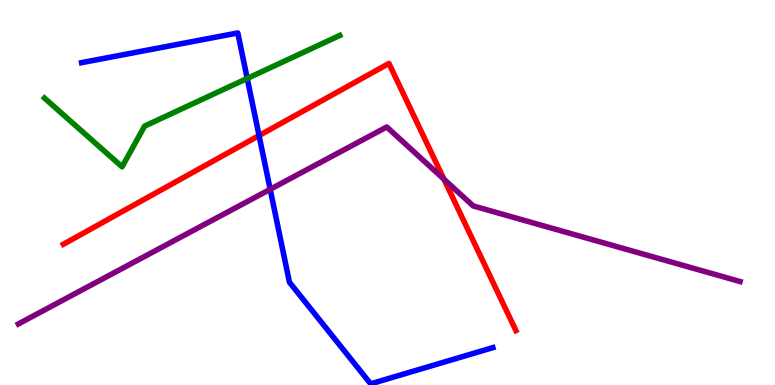[{'lines': ['blue', 'red'], 'intersections': [{'x': 3.34, 'y': 6.48}]}, {'lines': ['green', 'red'], 'intersections': []}, {'lines': ['purple', 'red'], 'intersections': [{'x': 5.73, 'y': 5.34}]}, {'lines': ['blue', 'green'], 'intersections': [{'x': 3.19, 'y': 7.96}]}, {'lines': ['blue', 'purple'], 'intersections': [{'x': 3.49, 'y': 5.08}]}, {'lines': ['green', 'purple'], 'intersections': []}]